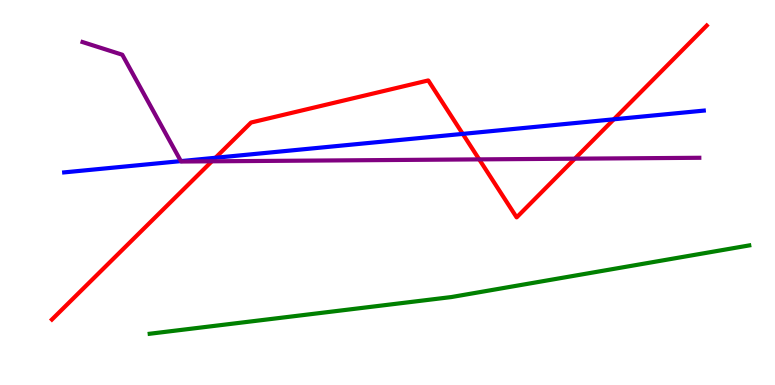[{'lines': ['blue', 'red'], 'intersections': [{'x': 2.78, 'y': 5.9}, {'x': 5.97, 'y': 6.52}, {'x': 7.92, 'y': 6.9}]}, {'lines': ['green', 'red'], 'intersections': []}, {'lines': ['purple', 'red'], 'intersections': [{'x': 2.73, 'y': 5.81}, {'x': 6.18, 'y': 5.86}, {'x': 7.42, 'y': 5.88}]}, {'lines': ['blue', 'green'], 'intersections': []}, {'lines': ['blue', 'purple'], 'intersections': [{'x': 2.33, 'y': 5.82}]}, {'lines': ['green', 'purple'], 'intersections': []}]